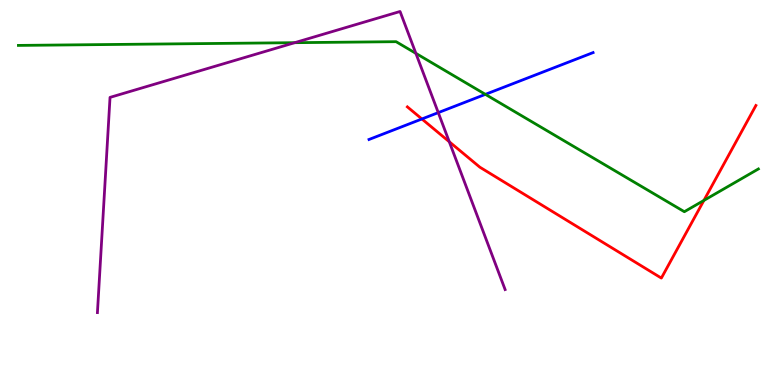[{'lines': ['blue', 'red'], 'intersections': [{'x': 5.44, 'y': 6.91}]}, {'lines': ['green', 'red'], 'intersections': [{'x': 9.08, 'y': 4.79}]}, {'lines': ['purple', 'red'], 'intersections': [{'x': 5.8, 'y': 6.32}]}, {'lines': ['blue', 'green'], 'intersections': [{'x': 6.26, 'y': 7.55}]}, {'lines': ['blue', 'purple'], 'intersections': [{'x': 5.66, 'y': 7.07}]}, {'lines': ['green', 'purple'], 'intersections': [{'x': 3.8, 'y': 8.89}, {'x': 5.37, 'y': 8.61}]}]